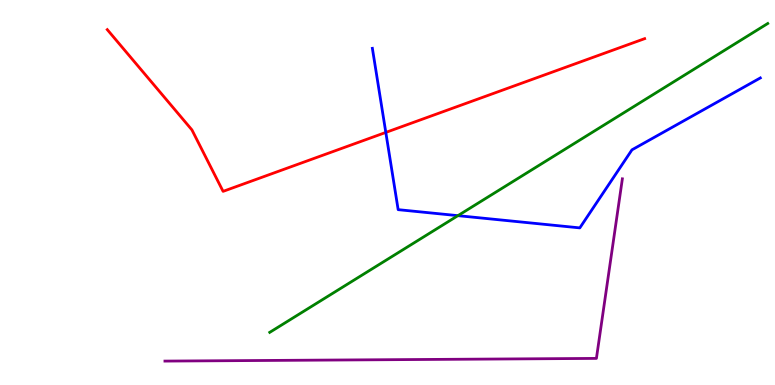[{'lines': ['blue', 'red'], 'intersections': [{'x': 4.98, 'y': 6.56}]}, {'lines': ['green', 'red'], 'intersections': []}, {'lines': ['purple', 'red'], 'intersections': []}, {'lines': ['blue', 'green'], 'intersections': [{'x': 5.91, 'y': 4.4}]}, {'lines': ['blue', 'purple'], 'intersections': []}, {'lines': ['green', 'purple'], 'intersections': []}]